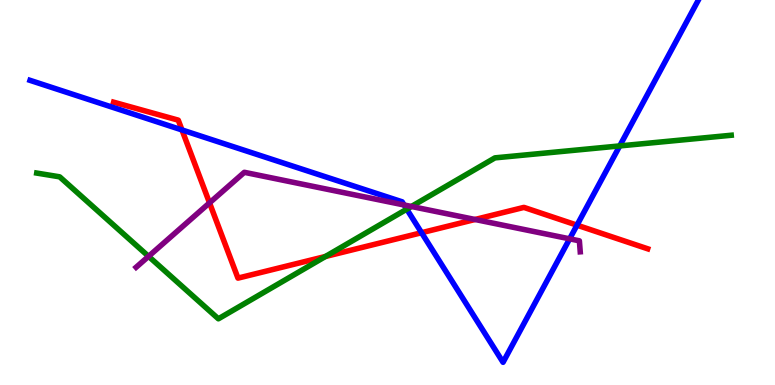[{'lines': ['blue', 'red'], 'intersections': [{'x': 2.35, 'y': 6.62}, {'x': 5.44, 'y': 3.96}, {'x': 7.45, 'y': 4.15}]}, {'lines': ['green', 'red'], 'intersections': [{'x': 4.2, 'y': 3.34}]}, {'lines': ['purple', 'red'], 'intersections': [{'x': 2.7, 'y': 4.73}, {'x': 6.13, 'y': 4.3}]}, {'lines': ['blue', 'green'], 'intersections': [{'x': 5.25, 'y': 4.57}, {'x': 8.0, 'y': 6.21}]}, {'lines': ['blue', 'purple'], 'intersections': [{'x': 5.21, 'y': 4.68}, {'x': 7.35, 'y': 3.8}]}, {'lines': ['green', 'purple'], 'intersections': [{'x': 1.92, 'y': 3.34}, {'x': 5.31, 'y': 4.64}]}]